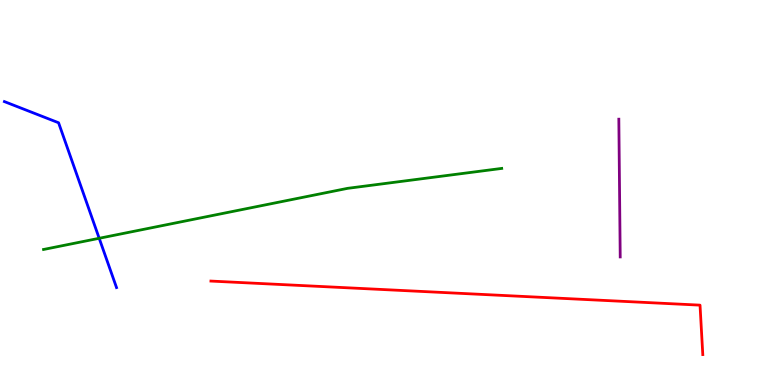[{'lines': ['blue', 'red'], 'intersections': []}, {'lines': ['green', 'red'], 'intersections': []}, {'lines': ['purple', 'red'], 'intersections': []}, {'lines': ['blue', 'green'], 'intersections': [{'x': 1.28, 'y': 3.81}]}, {'lines': ['blue', 'purple'], 'intersections': []}, {'lines': ['green', 'purple'], 'intersections': []}]